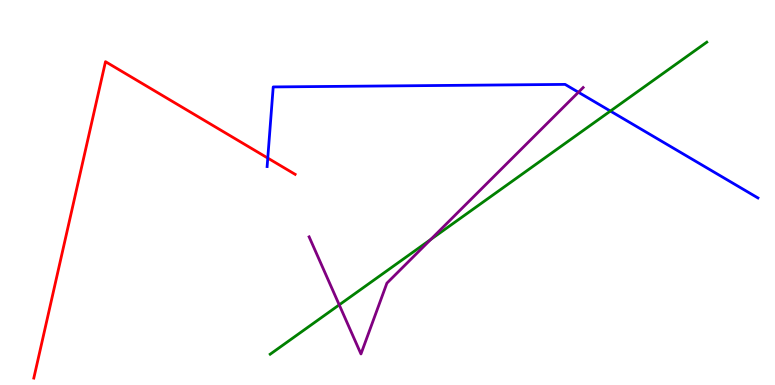[{'lines': ['blue', 'red'], 'intersections': [{'x': 3.46, 'y': 5.89}]}, {'lines': ['green', 'red'], 'intersections': []}, {'lines': ['purple', 'red'], 'intersections': []}, {'lines': ['blue', 'green'], 'intersections': [{'x': 7.88, 'y': 7.12}]}, {'lines': ['blue', 'purple'], 'intersections': [{'x': 7.46, 'y': 7.6}]}, {'lines': ['green', 'purple'], 'intersections': [{'x': 4.38, 'y': 2.08}, {'x': 5.56, 'y': 3.78}]}]